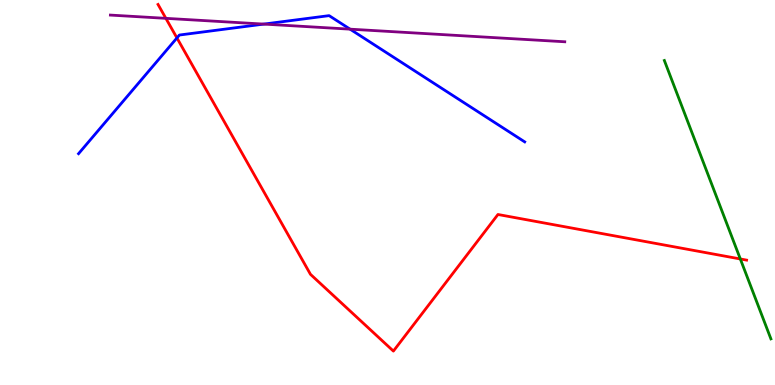[{'lines': ['blue', 'red'], 'intersections': [{'x': 2.28, 'y': 9.01}]}, {'lines': ['green', 'red'], 'intersections': [{'x': 9.55, 'y': 3.27}]}, {'lines': ['purple', 'red'], 'intersections': [{'x': 2.14, 'y': 9.52}]}, {'lines': ['blue', 'green'], 'intersections': []}, {'lines': ['blue', 'purple'], 'intersections': [{'x': 3.4, 'y': 9.37}, {'x': 4.52, 'y': 9.24}]}, {'lines': ['green', 'purple'], 'intersections': []}]